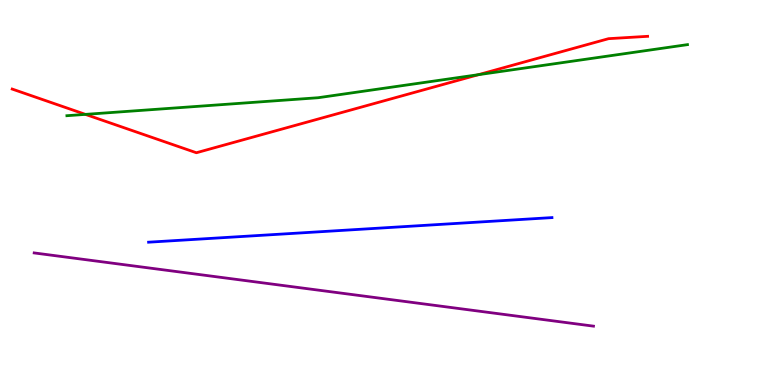[{'lines': ['blue', 'red'], 'intersections': []}, {'lines': ['green', 'red'], 'intersections': [{'x': 1.1, 'y': 7.03}, {'x': 6.17, 'y': 8.06}]}, {'lines': ['purple', 'red'], 'intersections': []}, {'lines': ['blue', 'green'], 'intersections': []}, {'lines': ['blue', 'purple'], 'intersections': []}, {'lines': ['green', 'purple'], 'intersections': []}]